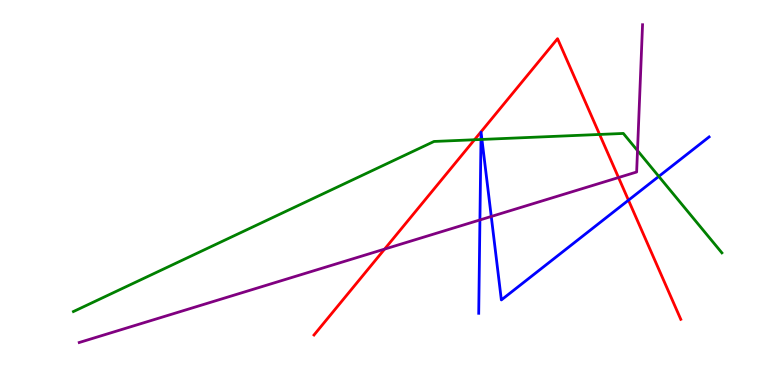[{'lines': ['blue', 'red'], 'intersections': [{'x': 8.11, 'y': 4.8}]}, {'lines': ['green', 'red'], 'intersections': [{'x': 6.12, 'y': 6.37}, {'x': 7.74, 'y': 6.51}]}, {'lines': ['purple', 'red'], 'intersections': [{'x': 4.96, 'y': 3.53}, {'x': 7.98, 'y': 5.39}]}, {'lines': ['blue', 'green'], 'intersections': [{'x': 6.21, 'y': 6.38}, {'x': 6.22, 'y': 6.38}, {'x': 8.5, 'y': 5.42}]}, {'lines': ['blue', 'purple'], 'intersections': [{'x': 6.19, 'y': 4.29}, {'x': 6.34, 'y': 4.38}]}, {'lines': ['green', 'purple'], 'intersections': [{'x': 8.23, 'y': 6.09}]}]